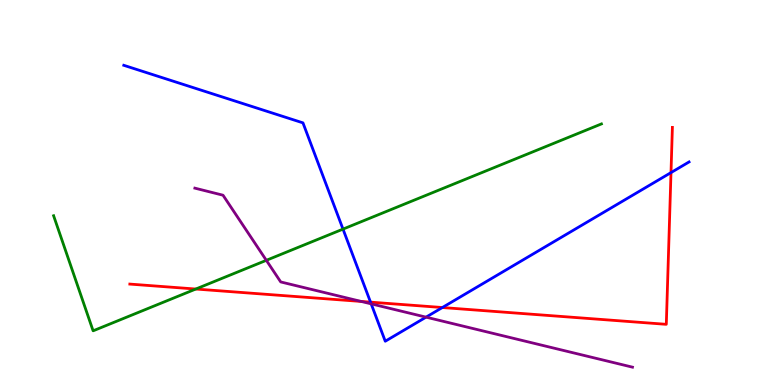[{'lines': ['blue', 'red'], 'intersections': [{'x': 4.78, 'y': 2.15}, {'x': 5.71, 'y': 2.01}, {'x': 8.66, 'y': 5.52}]}, {'lines': ['green', 'red'], 'intersections': [{'x': 2.53, 'y': 2.49}]}, {'lines': ['purple', 'red'], 'intersections': [{'x': 4.66, 'y': 2.17}]}, {'lines': ['blue', 'green'], 'intersections': [{'x': 4.43, 'y': 4.05}]}, {'lines': ['blue', 'purple'], 'intersections': [{'x': 4.79, 'y': 2.11}, {'x': 5.5, 'y': 1.76}]}, {'lines': ['green', 'purple'], 'intersections': [{'x': 3.44, 'y': 3.24}]}]